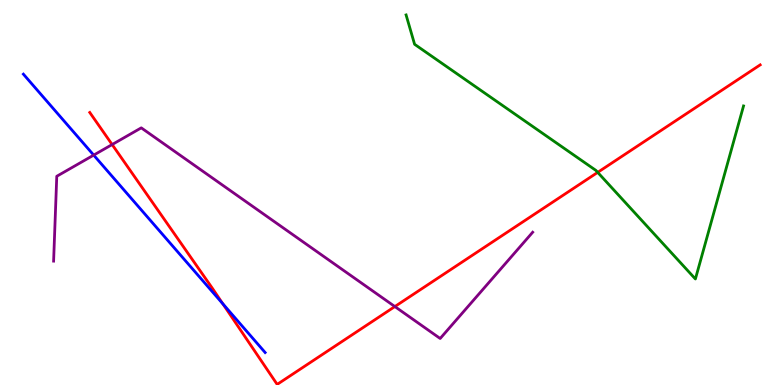[{'lines': ['blue', 'red'], 'intersections': [{'x': 2.88, 'y': 2.11}]}, {'lines': ['green', 'red'], 'intersections': [{'x': 7.71, 'y': 5.52}]}, {'lines': ['purple', 'red'], 'intersections': [{'x': 1.45, 'y': 6.25}, {'x': 5.09, 'y': 2.04}]}, {'lines': ['blue', 'green'], 'intersections': []}, {'lines': ['blue', 'purple'], 'intersections': [{'x': 1.21, 'y': 5.97}]}, {'lines': ['green', 'purple'], 'intersections': []}]